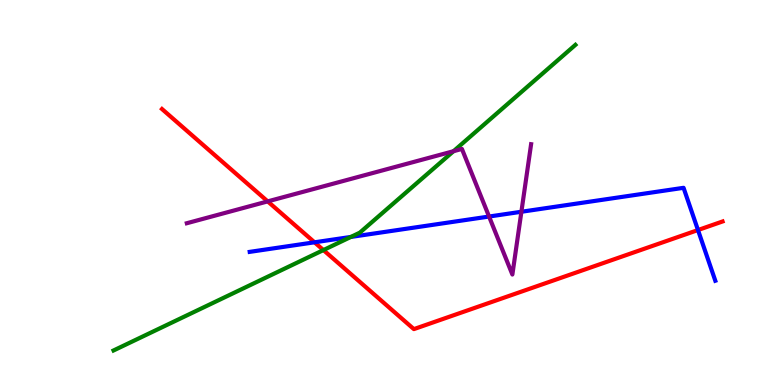[{'lines': ['blue', 'red'], 'intersections': [{'x': 4.06, 'y': 3.71}, {'x': 9.01, 'y': 4.02}]}, {'lines': ['green', 'red'], 'intersections': [{'x': 4.17, 'y': 3.5}]}, {'lines': ['purple', 'red'], 'intersections': [{'x': 3.45, 'y': 4.77}]}, {'lines': ['blue', 'green'], 'intersections': [{'x': 4.53, 'y': 3.85}]}, {'lines': ['blue', 'purple'], 'intersections': [{'x': 6.31, 'y': 4.38}, {'x': 6.73, 'y': 4.5}]}, {'lines': ['green', 'purple'], 'intersections': [{'x': 5.85, 'y': 6.07}]}]